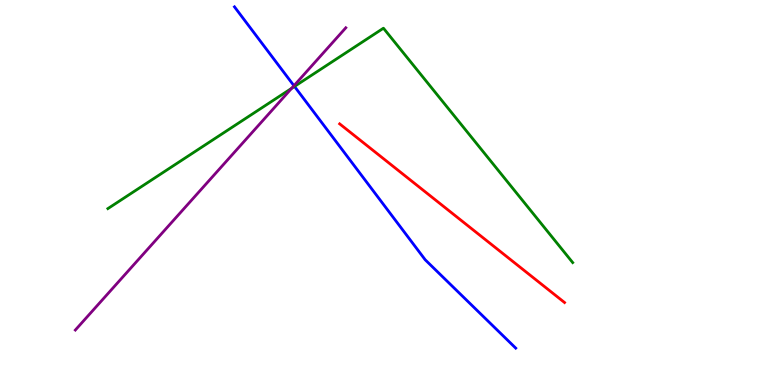[{'lines': ['blue', 'red'], 'intersections': []}, {'lines': ['green', 'red'], 'intersections': []}, {'lines': ['purple', 'red'], 'intersections': []}, {'lines': ['blue', 'green'], 'intersections': [{'x': 3.8, 'y': 7.75}]}, {'lines': ['blue', 'purple'], 'intersections': [{'x': 3.79, 'y': 7.77}]}, {'lines': ['green', 'purple'], 'intersections': [{'x': 3.76, 'y': 7.71}]}]